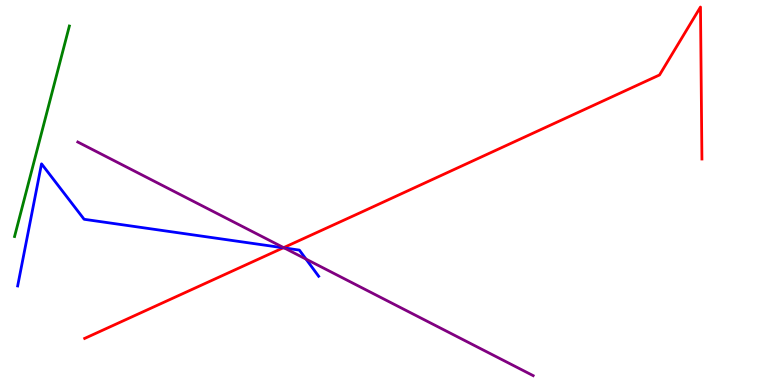[{'lines': ['blue', 'red'], 'intersections': [{'x': 3.66, 'y': 3.56}]}, {'lines': ['green', 'red'], 'intersections': []}, {'lines': ['purple', 'red'], 'intersections': [{'x': 3.66, 'y': 3.57}]}, {'lines': ['blue', 'green'], 'intersections': []}, {'lines': ['blue', 'purple'], 'intersections': [{'x': 3.67, 'y': 3.56}, {'x': 3.95, 'y': 3.27}]}, {'lines': ['green', 'purple'], 'intersections': []}]